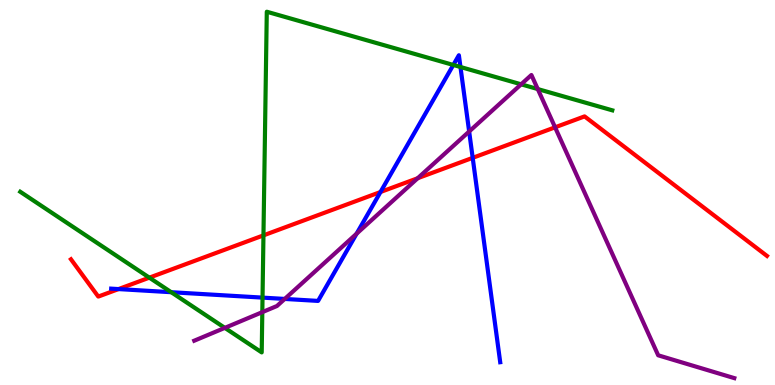[{'lines': ['blue', 'red'], 'intersections': [{'x': 1.53, 'y': 2.49}, {'x': 4.91, 'y': 5.01}, {'x': 6.1, 'y': 5.9}]}, {'lines': ['green', 'red'], 'intersections': [{'x': 1.93, 'y': 2.79}, {'x': 3.4, 'y': 3.89}]}, {'lines': ['purple', 'red'], 'intersections': [{'x': 5.39, 'y': 5.37}, {'x': 7.16, 'y': 6.69}]}, {'lines': ['blue', 'green'], 'intersections': [{'x': 2.21, 'y': 2.41}, {'x': 3.39, 'y': 2.27}, {'x': 5.85, 'y': 8.31}, {'x': 5.94, 'y': 8.26}]}, {'lines': ['blue', 'purple'], 'intersections': [{'x': 3.67, 'y': 2.24}, {'x': 4.6, 'y': 3.93}, {'x': 6.05, 'y': 6.58}]}, {'lines': ['green', 'purple'], 'intersections': [{'x': 2.9, 'y': 1.48}, {'x': 3.38, 'y': 1.89}, {'x': 6.72, 'y': 7.81}, {'x': 6.94, 'y': 7.69}]}]